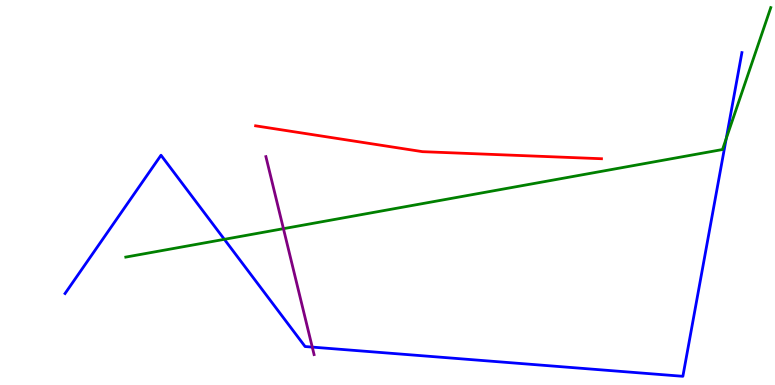[{'lines': ['blue', 'red'], 'intersections': []}, {'lines': ['green', 'red'], 'intersections': []}, {'lines': ['purple', 'red'], 'intersections': []}, {'lines': ['blue', 'green'], 'intersections': [{'x': 2.89, 'y': 3.78}, {'x': 9.37, 'y': 6.4}]}, {'lines': ['blue', 'purple'], 'intersections': [{'x': 4.03, 'y': 0.984}]}, {'lines': ['green', 'purple'], 'intersections': [{'x': 3.66, 'y': 4.06}]}]